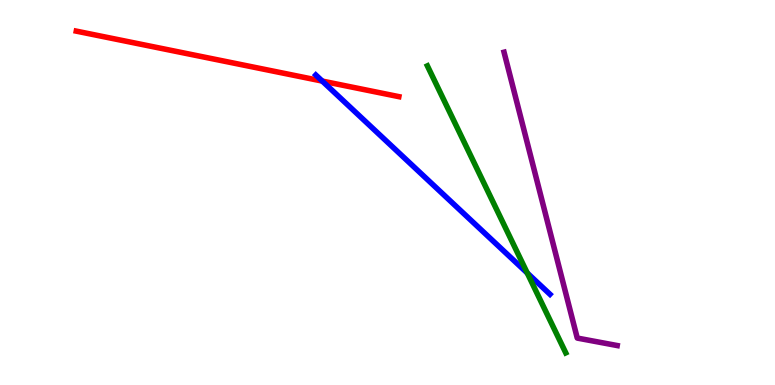[{'lines': ['blue', 'red'], 'intersections': [{'x': 4.16, 'y': 7.89}]}, {'lines': ['green', 'red'], 'intersections': []}, {'lines': ['purple', 'red'], 'intersections': []}, {'lines': ['blue', 'green'], 'intersections': [{'x': 6.8, 'y': 2.91}]}, {'lines': ['blue', 'purple'], 'intersections': []}, {'lines': ['green', 'purple'], 'intersections': []}]